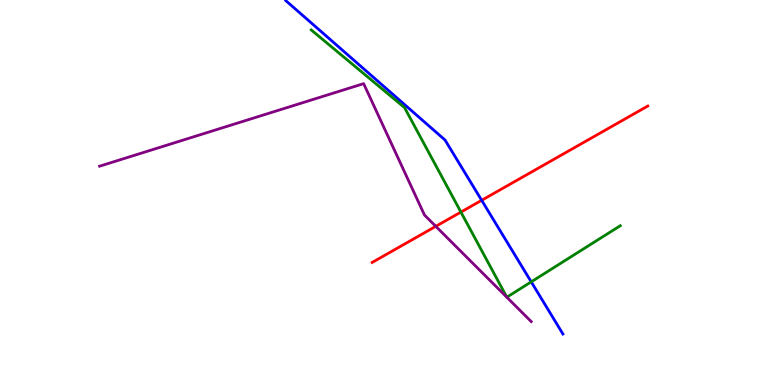[{'lines': ['blue', 'red'], 'intersections': [{'x': 6.22, 'y': 4.8}]}, {'lines': ['green', 'red'], 'intersections': [{'x': 5.95, 'y': 4.49}]}, {'lines': ['purple', 'red'], 'intersections': [{'x': 5.62, 'y': 4.12}]}, {'lines': ['blue', 'green'], 'intersections': [{'x': 6.85, 'y': 2.68}]}, {'lines': ['blue', 'purple'], 'intersections': []}, {'lines': ['green', 'purple'], 'intersections': []}]